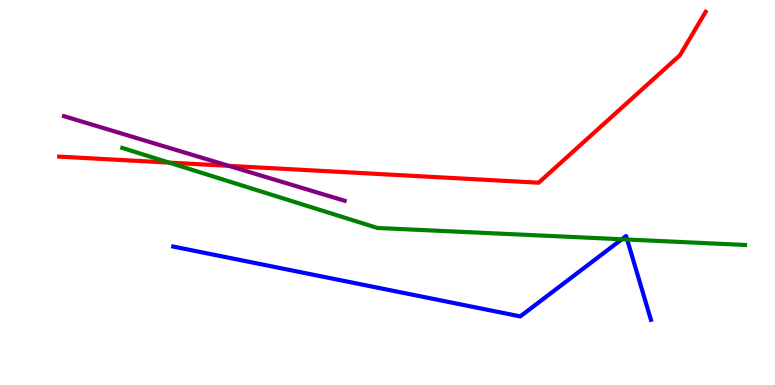[{'lines': ['blue', 'red'], 'intersections': []}, {'lines': ['green', 'red'], 'intersections': [{'x': 2.18, 'y': 5.78}]}, {'lines': ['purple', 'red'], 'intersections': [{'x': 2.95, 'y': 5.69}]}, {'lines': ['blue', 'green'], 'intersections': [{'x': 8.02, 'y': 3.79}, {'x': 8.09, 'y': 3.78}]}, {'lines': ['blue', 'purple'], 'intersections': []}, {'lines': ['green', 'purple'], 'intersections': []}]